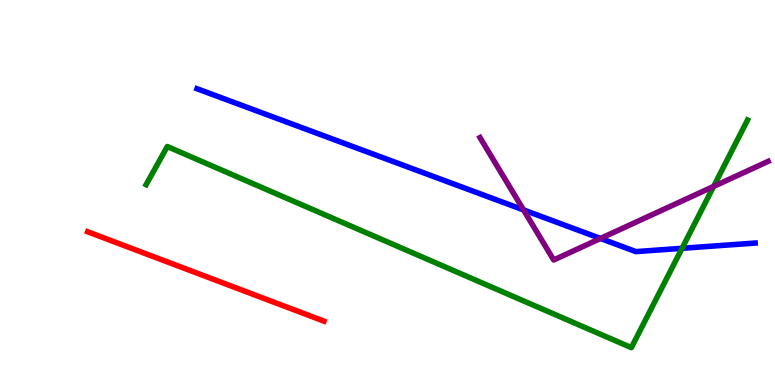[{'lines': ['blue', 'red'], 'intersections': []}, {'lines': ['green', 'red'], 'intersections': []}, {'lines': ['purple', 'red'], 'intersections': []}, {'lines': ['blue', 'green'], 'intersections': [{'x': 8.8, 'y': 3.55}]}, {'lines': ['blue', 'purple'], 'intersections': [{'x': 6.76, 'y': 4.55}, {'x': 7.75, 'y': 3.81}]}, {'lines': ['green', 'purple'], 'intersections': [{'x': 9.21, 'y': 5.16}]}]